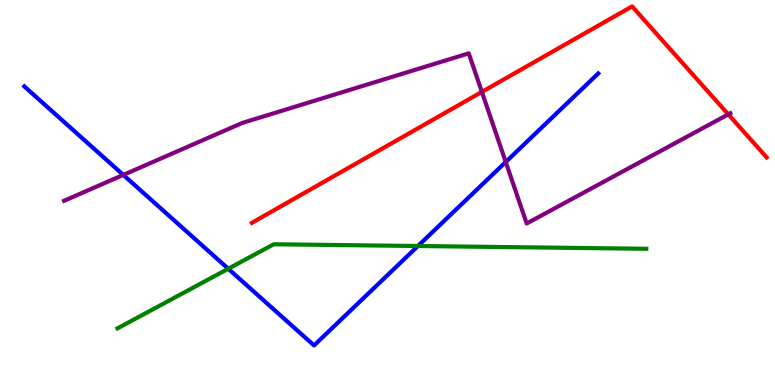[{'lines': ['blue', 'red'], 'intersections': []}, {'lines': ['green', 'red'], 'intersections': []}, {'lines': ['purple', 'red'], 'intersections': [{'x': 6.22, 'y': 7.61}, {'x': 9.4, 'y': 7.03}]}, {'lines': ['blue', 'green'], 'intersections': [{'x': 2.95, 'y': 3.02}, {'x': 5.39, 'y': 3.61}]}, {'lines': ['blue', 'purple'], 'intersections': [{'x': 1.59, 'y': 5.46}, {'x': 6.53, 'y': 5.79}]}, {'lines': ['green', 'purple'], 'intersections': []}]